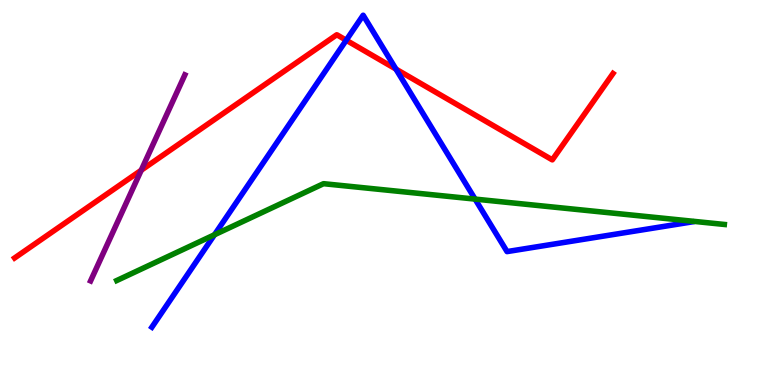[{'lines': ['blue', 'red'], 'intersections': [{'x': 4.47, 'y': 8.96}, {'x': 5.11, 'y': 8.21}]}, {'lines': ['green', 'red'], 'intersections': []}, {'lines': ['purple', 'red'], 'intersections': [{'x': 1.82, 'y': 5.58}]}, {'lines': ['blue', 'green'], 'intersections': [{'x': 2.77, 'y': 3.9}, {'x': 6.13, 'y': 4.83}]}, {'lines': ['blue', 'purple'], 'intersections': []}, {'lines': ['green', 'purple'], 'intersections': []}]